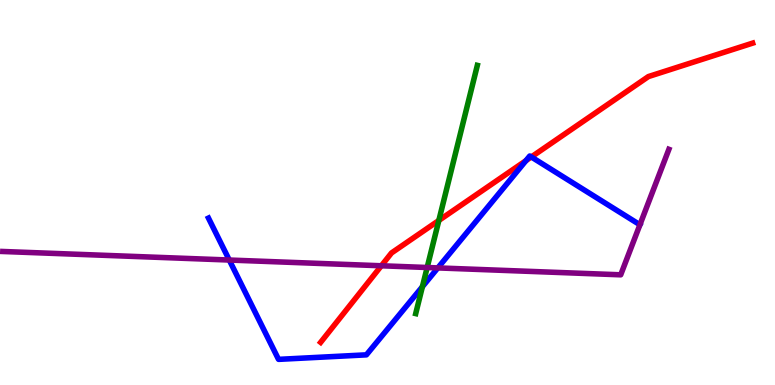[{'lines': ['blue', 'red'], 'intersections': [{'x': 6.79, 'y': 5.83}, {'x': 6.86, 'y': 5.92}]}, {'lines': ['green', 'red'], 'intersections': [{'x': 5.66, 'y': 4.27}]}, {'lines': ['purple', 'red'], 'intersections': [{'x': 4.92, 'y': 3.1}]}, {'lines': ['blue', 'green'], 'intersections': [{'x': 5.45, 'y': 2.55}]}, {'lines': ['blue', 'purple'], 'intersections': [{'x': 2.96, 'y': 3.25}, {'x': 5.65, 'y': 3.04}]}, {'lines': ['green', 'purple'], 'intersections': [{'x': 5.51, 'y': 3.05}]}]